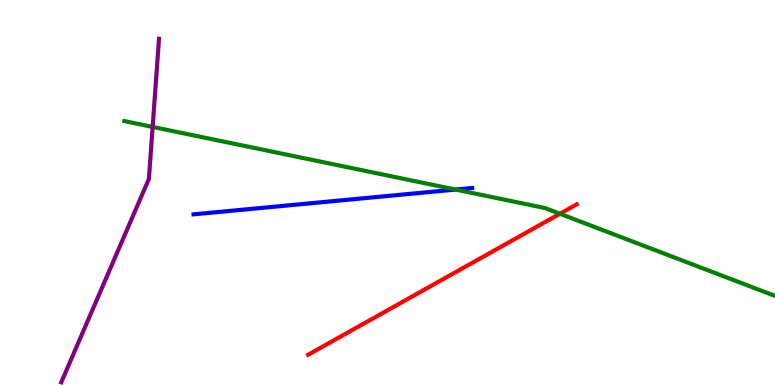[{'lines': ['blue', 'red'], 'intersections': []}, {'lines': ['green', 'red'], 'intersections': [{'x': 7.22, 'y': 4.45}]}, {'lines': ['purple', 'red'], 'intersections': []}, {'lines': ['blue', 'green'], 'intersections': [{'x': 5.88, 'y': 5.08}]}, {'lines': ['blue', 'purple'], 'intersections': []}, {'lines': ['green', 'purple'], 'intersections': [{'x': 1.97, 'y': 6.7}]}]